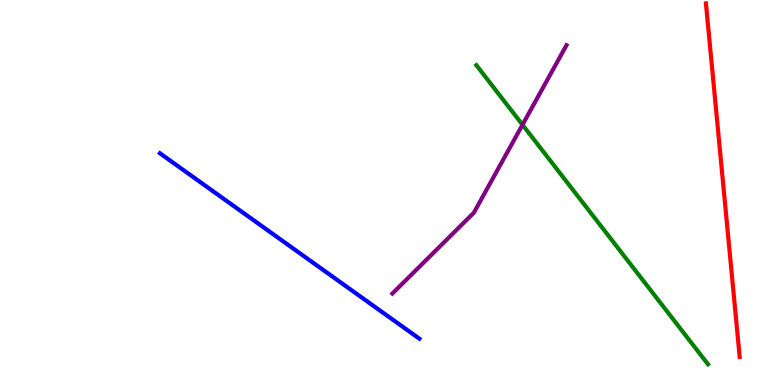[{'lines': ['blue', 'red'], 'intersections': []}, {'lines': ['green', 'red'], 'intersections': []}, {'lines': ['purple', 'red'], 'intersections': []}, {'lines': ['blue', 'green'], 'intersections': []}, {'lines': ['blue', 'purple'], 'intersections': []}, {'lines': ['green', 'purple'], 'intersections': [{'x': 6.74, 'y': 6.76}]}]